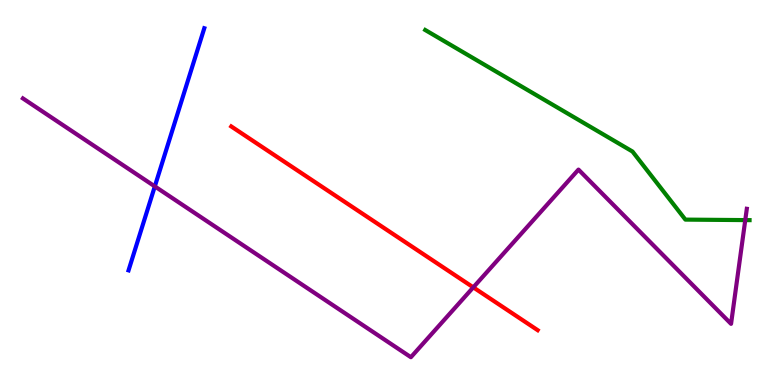[{'lines': ['blue', 'red'], 'intersections': []}, {'lines': ['green', 'red'], 'intersections': []}, {'lines': ['purple', 'red'], 'intersections': [{'x': 6.11, 'y': 2.54}]}, {'lines': ['blue', 'green'], 'intersections': []}, {'lines': ['blue', 'purple'], 'intersections': [{'x': 2.0, 'y': 5.16}]}, {'lines': ['green', 'purple'], 'intersections': [{'x': 9.62, 'y': 4.28}]}]